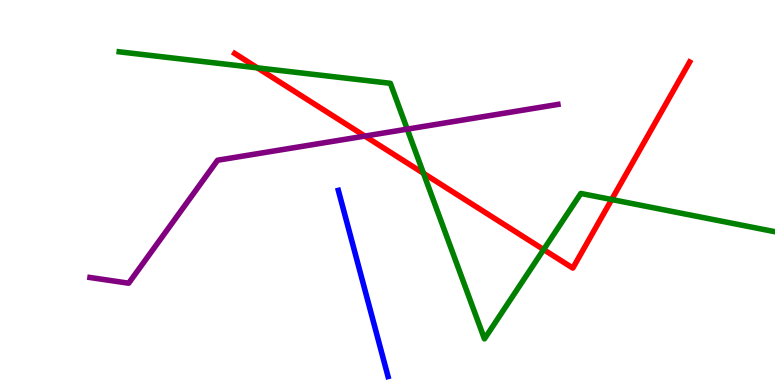[{'lines': ['blue', 'red'], 'intersections': []}, {'lines': ['green', 'red'], 'intersections': [{'x': 3.32, 'y': 8.24}, {'x': 5.46, 'y': 5.5}, {'x': 7.01, 'y': 3.52}, {'x': 7.89, 'y': 4.82}]}, {'lines': ['purple', 'red'], 'intersections': [{'x': 4.71, 'y': 6.47}]}, {'lines': ['blue', 'green'], 'intersections': []}, {'lines': ['blue', 'purple'], 'intersections': []}, {'lines': ['green', 'purple'], 'intersections': [{'x': 5.25, 'y': 6.65}]}]